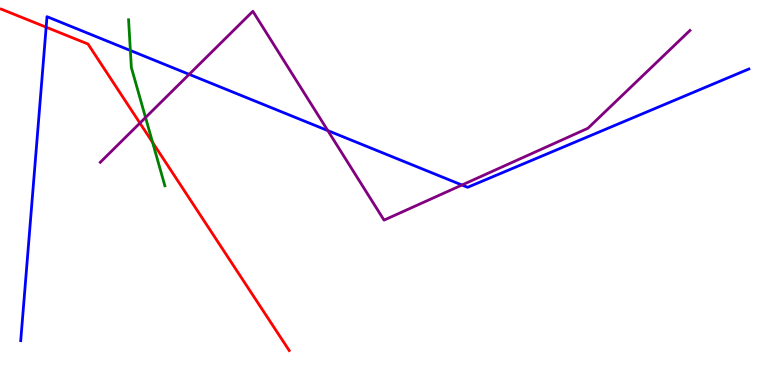[{'lines': ['blue', 'red'], 'intersections': [{'x': 0.595, 'y': 9.29}]}, {'lines': ['green', 'red'], 'intersections': [{'x': 1.97, 'y': 6.3}]}, {'lines': ['purple', 'red'], 'intersections': [{'x': 1.81, 'y': 6.8}]}, {'lines': ['blue', 'green'], 'intersections': [{'x': 1.68, 'y': 8.69}]}, {'lines': ['blue', 'purple'], 'intersections': [{'x': 2.44, 'y': 8.07}, {'x': 4.23, 'y': 6.61}, {'x': 5.96, 'y': 5.19}]}, {'lines': ['green', 'purple'], 'intersections': [{'x': 1.88, 'y': 6.95}]}]